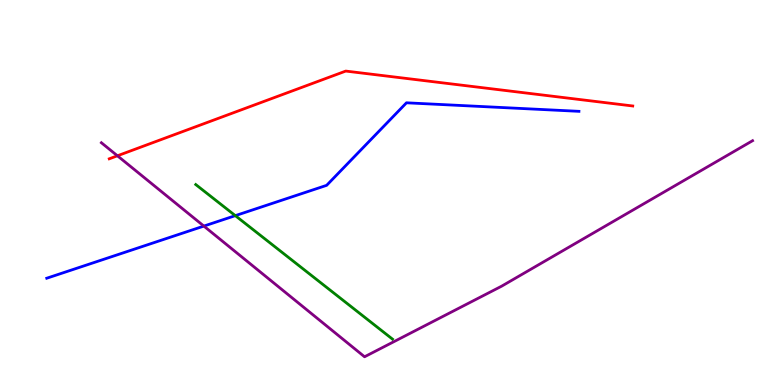[{'lines': ['blue', 'red'], 'intersections': []}, {'lines': ['green', 'red'], 'intersections': []}, {'lines': ['purple', 'red'], 'intersections': [{'x': 1.52, 'y': 5.95}]}, {'lines': ['blue', 'green'], 'intersections': [{'x': 3.04, 'y': 4.4}]}, {'lines': ['blue', 'purple'], 'intersections': [{'x': 2.63, 'y': 4.13}]}, {'lines': ['green', 'purple'], 'intersections': []}]